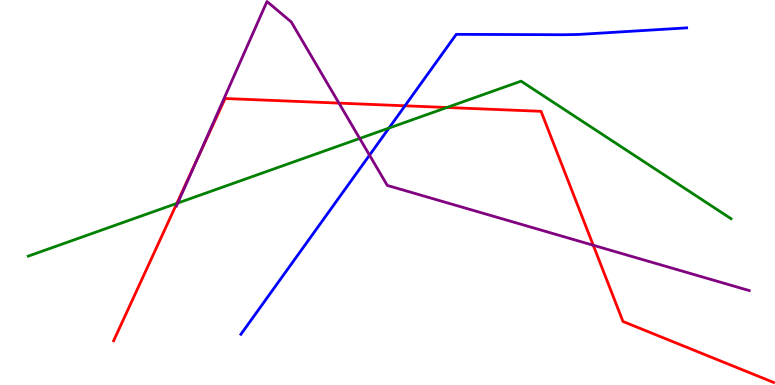[{'lines': ['blue', 'red'], 'intersections': [{'x': 5.23, 'y': 7.25}]}, {'lines': ['green', 'red'], 'intersections': [{'x': 2.28, 'y': 4.72}, {'x': 5.77, 'y': 7.21}]}, {'lines': ['purple', 'red'], 'intersections': [{'x': 2.55, 'y': 5.87}, {'x': 4.37, 'y': 7.32}, {'x': 7.65, 'y': 3.63}]}, {'lines': ['blue', 'green'], 'intersections': [{'x': 5.02, 'y': 6.67}]}, {'lines': ['blue', 'purple'], 'intersections': [{'x': 4.77, 'y': 5.97}]}, {'lines': ['green', 'purple'], 'intersections': [{'x': 2.29, 'y': 4.73}, {'x': 4.64, 'y': 6.4}]}]